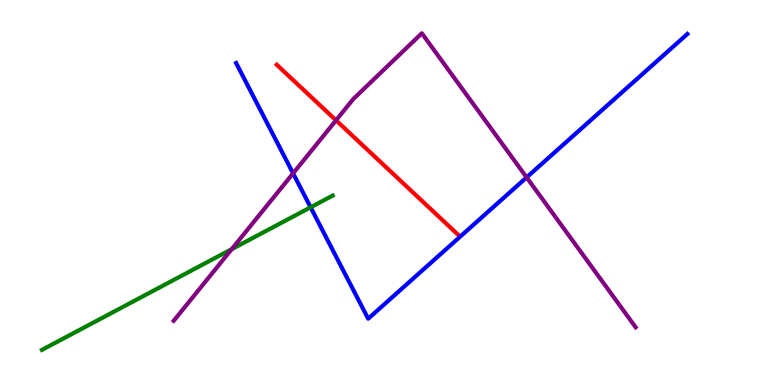[{'lines': ['blue', 'red'], 'intersections': []}, {'lines': ['green', 'red'], 'intersections': []}, {'lines': ['purple', 'red'], 'intersections': [{'x': 4.34, 'y': 6.87}]}, {'lines': ['blue', 'green'], 'intersections': [{'x': 4.01, 'y': 4.62}]}, {'lines': ['blue', 'purple'], 'intersections': [{'x': 3.78, 'y': 5.5}, {'x': 6.8, 'y': 5.39}]}, {'lines': ['green', 'purple'], 'intersections': [{'x': 2.99, 'y': 3.53}]}]